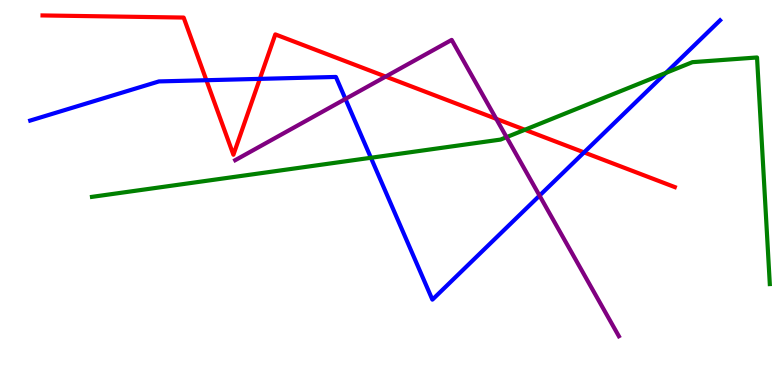[{'lines': ['blue', 'red'], 'intersections': [{'x': 2.66, 'y': 7.92}, {'x': 3.35, 'y': 7.95}, {'x': 7.54, 'y': 6.04}]}, {'lines': ['green', 'red'], 'intersections': [{'x': 6.77, 'y': 6.63}]}, {'lines': ['purple', 'red'], 'intersections': [{'x': 4.98, 'y': 8.01}, {'x': 6.4, 'y': 6.91}]}, {'lines': ['blue', 'green'], 'intersections': [{'x': 4.79, 'y': 5.9}, {'x': 8.59, 'y': 8.11}]}, {'lines': ['blue', 'purple'], 'intersections': [{'x': 4.46, 'y': 7.43}, {'x': 6.96, 'y': 4.92}]}, {'lines': ['green', 'purple'], 'intersections': [{'x': 6.54, 'y': 6.44}]}]